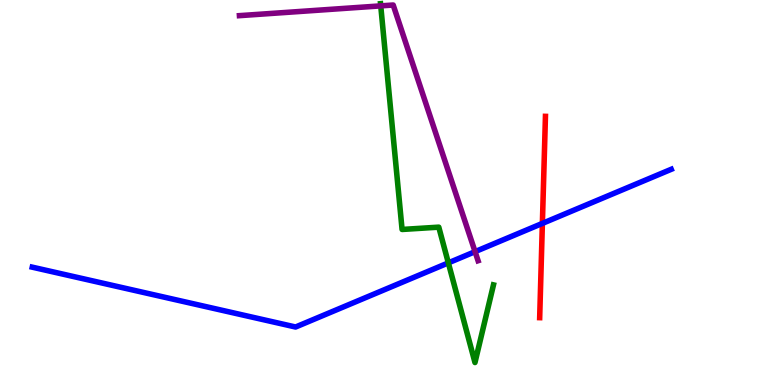[{'lines': ['blue', 'red'], 'intersections': [{'x': 7.0, 'y': 4.2}]}, {'lines': ['green', 'red'], 'intersections': []}, {'lines': ['purple', 'red'], 'intersections': []}, {'lines': ['blue', 'green'], 'intersections': [{'x': 5.79, 'y': 3.17}]}, {'lines': ['blue', 'purple'], 'intersections': [{'x': 6.13, 'y': 3.46}]}, {'lines': ['green', 'purple'], 'intersections': [{'x': 4.91, 'y': 9.85}]}]